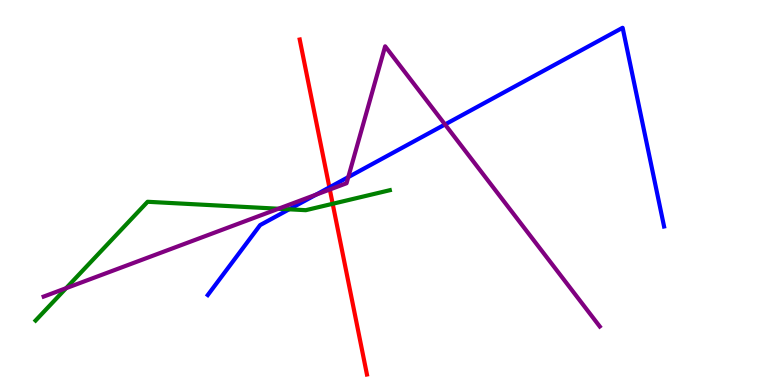[{'lines': ['blue', 'red'], 'intersections': [{'x': 4.25, 'y': 5.13}]}, {'lines': ['green', 'red'], 'intersections': [{'x': 4.29, 'y': 4.71}]}, {'lines': ['purple', 'red'], 'intersections': [{'x': 4.26, 'y': 5.08}]}, {'lines': ['blue', 'green'], 'intersections': [{'x': 3.73, 'y': 4.56}]}, {'lines': ['blue', 'purple'], 'intersections': [{'x': 4.08, 'y': 4.94}, {'x': 4.49, 'y': 5.4}, {'x': 5.74, 'y': 6.77}]}, {'lines': ['green', 'purple'], 'intersections': [{'x': 0.853, 'y': 2.51}, {'x': 3.59, 'y': 4.58}]}]